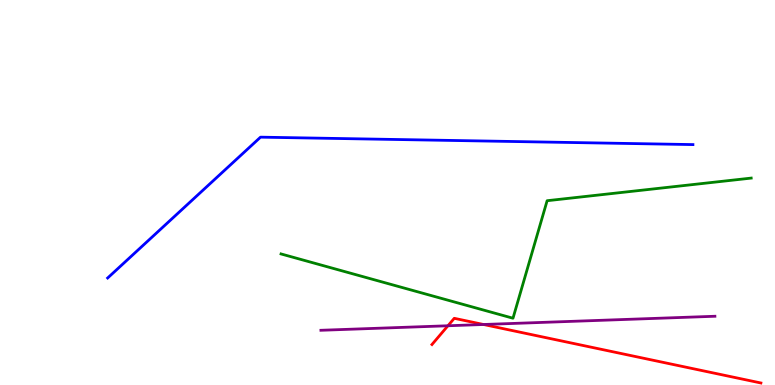[{'lines': ['blue', 'red'], 'intersections': []}, {'lines': ['green', 'red'], 'intersections': []}, {'lines': ['purple', 'red'], 'intersections': [{'x': 5.78, 'y': 1.54}, {'x': 6.24, 'y': 1.57}]}, {'lines': ['blue', 'green'], 'intersections': []}, {'lines': ['blue', 'purple'], 'intersections': []}, {'lines': ['green', 'purple'], 'intersections': []}]